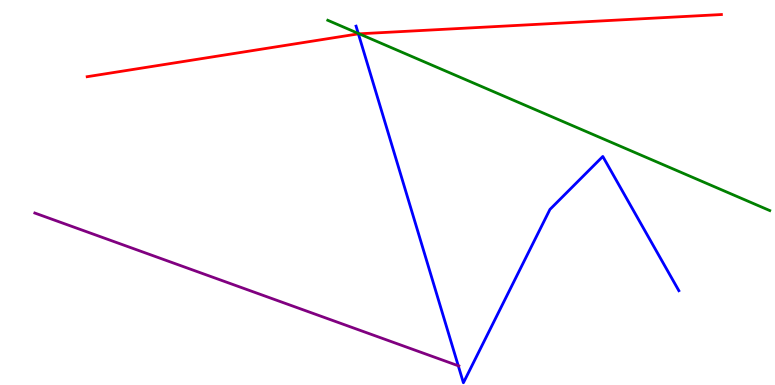[{'lines': ['blue', 'red'], 'intersections': [{'x': 4.62, 'y': 9.12}]}, {'lines': ['green', 'red'], 'intersections': [{'x': 4.63, 'y': 9.12}]}, {'lines': ['purple', 'red'], 'intersections': []}, {'lines': ['blue', 'green'], 'intersections': [{'x': 4.62, 'y': 9.13}]}, {'lines': ['blue', 'purple'], 'intersections': [{'x': 5.91, 'y': 0.5}]}, {'lines': ['green', 'purple'], 'intersections': []}]